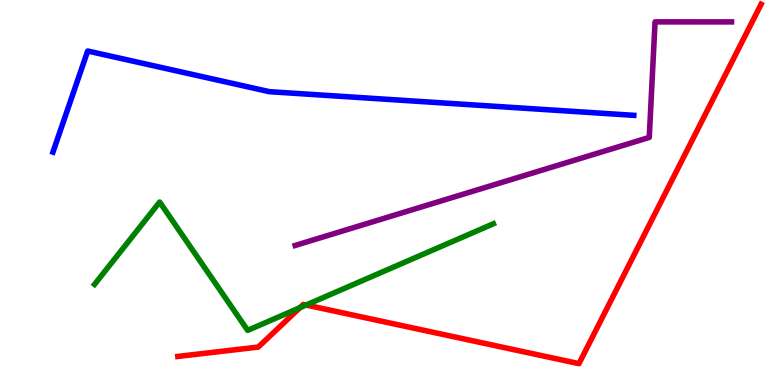[{'lines': ['blue', 'red'], 'intersections': []}, {'lines': ['green', 'red'], 'intersections': [{'x': 3.87, 'y': 2.01}, {'x': 3.95, 'y': 2.08}]}, {'lines': ['purple', 'red'], 'intersections': []}, {'lines': ['blue', 'green'], 'intersections': []}, {'lines': ['blue', 'purple'], 'intersections': []}, {'lines': ['green', 'purple'], 'intersections': []}]